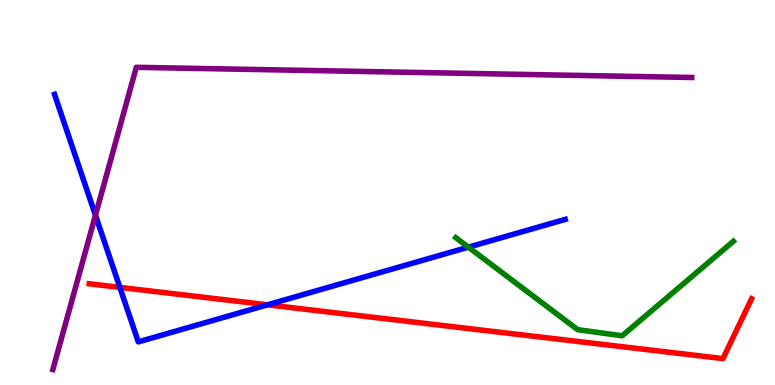[{'lines': ['blue', 'red'], 'intersections': [{'x': 1.55, 'y': 2.54}, {'x': 3.45, 'y': 2.08}]}, {'lines': ['green', 'red'], 'intersections': []}, {'lines': ['purple', 'red'], 'intersections': []}, {'lines': ['blue', 'green'], 'intersections': [{'x': 6.04, 'y': 3.58}]}, {'lines': ['blue', 'purple'], 'intersections': [{'x': 1.23, 'y': 4.41}]}, {'lines': ['green', 'purple'], 'intersections': []}]